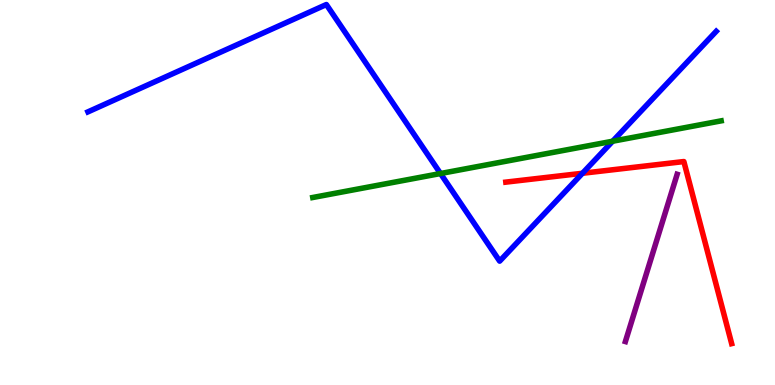[{'lines': ['blue', 'red'], 'intersections': [{'x': 7.52, 'y': 5.5}]}, {'lines': ['green', 'red'], 'intersections': []}, {'lines': ['purple', 'red'], 'intersections': []}, {'lines': ['blue', 'green'], 'intersections': [{'x': 5.68, 'y': 5.49}, {'x': 7.91, 'y': 6.33}]}, {'lines': ['blue', 'purple'], 'intersections': []}, {'lines': ['green', 'purple'], 'intersections': []}]